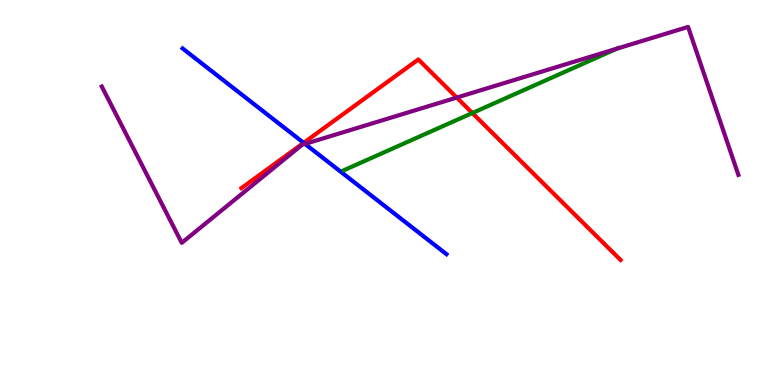[{'lines': ['blue', 'red'], 'intersections': [{'x': 3.92, 'y': 6.29}]}, {'lines': ['green', 'red'], 'intersections': [{'x': 6.09, 'y': 7.06}]}, {'lines': ['purple', 'red'], 'intersections': [{'x': 5.89, 'y': 7.47}]}, {'lines': ['blue', 'green'], 'intersections': []}, {'lines': ['blue', 'purple'], 'intersections': [{'x': 3.94, 'y': 6.26}]}, {'lines': ['green', 'purple'], 'intersections': [{'x': 7.96, 'y': 8.74}]}]